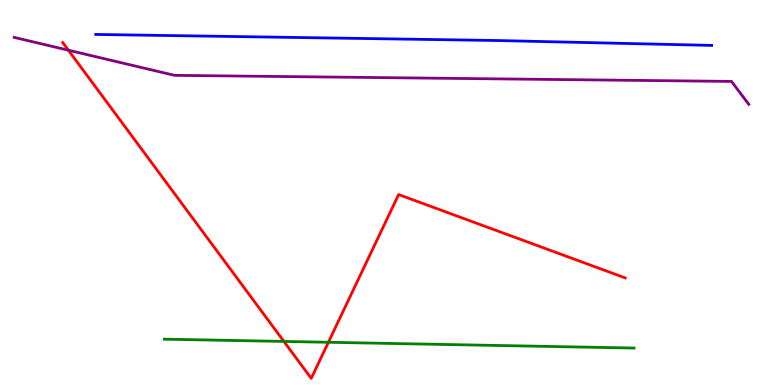[{'lines': ['blue', 'red'], 'intersections': []}, {'lines': ['green', 'red'], 'intersections': [{'x': 3.66, 'y': 1.13}, {'x': 4.24, 'y': 1.11}]}, {'lines': ['purple', 'red'], 'intersections': [{'x': 0.882, 'y': 8.7}]}, {'lines': ['blue', 'green'], 'intersections': []}, {'lines': ['blue', 'purple'], 'intersections': []}, {'lines': ['green', 'purple'], 'intersections': []}]